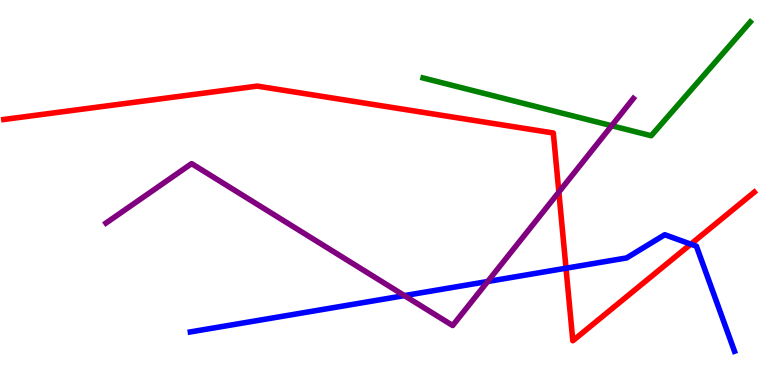[{'lines': ['blue', 'red'], 'intersections': [{'x': 7.3, 'y': 3.03}, {'x': 8.91, 'y': 3.66}]}, {'lines': ['green', 'red'], 'intersections': []}, {'lines': ['purple', 'red'], 'intersections': [{'x': 7.21, 'y': 5.01}]}, {'lines': ['blue', 'green'], 'intersections': []}, {'lines': ['blue', 'purple'], 'intersections': [{'x': 5.22, 'y': 2.32}, {'x': 6.29, 'y': 2.69}]}, {'lines': ['green', 'purple'], 'intersections': [{'x': 7.89, 'y': 6.73}]}]